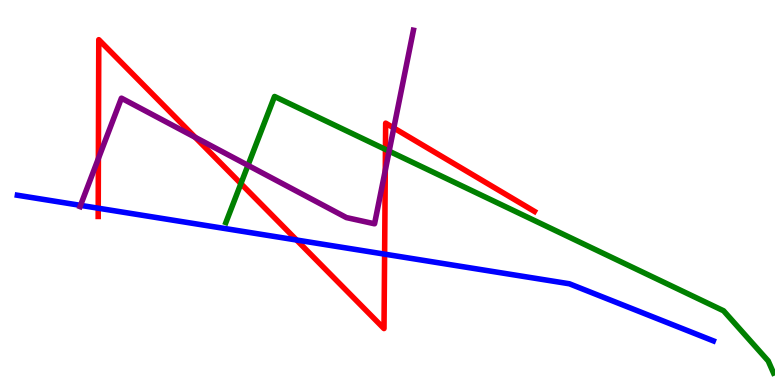[{'lines': ['blue', 'red'], 'intersections': [{'x': 1.27, 'y': 4.59}, {'x': 3.83, 'y': 3.77}, {'x': 4.96, 'y': 3.4}]}, {'lines': ['green', 'red'], 'intersections': [{'x': 3.11, 'y': 5.23}, {'x': 4.97, 'y': 6.12}]}, {'lines': ['purple', 'red'], 'intersections': [{'x': 1.27, 'y': 5.88}, {'x': 2.52, 'y': 6.43}, {'x': 4.97, 'y': 5.57}, {'x': 5.08, 'y': 6.68}]}, {'lines': ['blue', 'green'], 'intersections': []}, {'lines': ['blue', 'purple'], 'intersections': [{'x': 1.04, 'y': 4.67}]}, {'lines': ['green', 'purple'], 'intersections': [{'x': 3.2, 'y': 5.71}, {'x': 5.02, 'y': 6.07}]}]